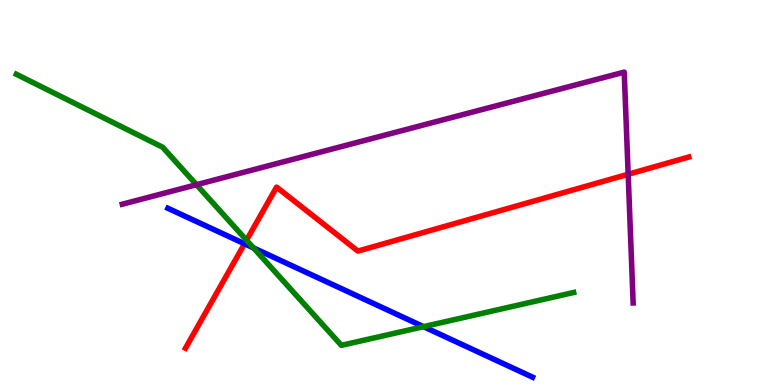[{'lines': ['blue', 'red'], 'intersections': [{'x': 3.16, 'y': 3.67}]}, {'lines': ['green', 'red'], 'intersections': [{'x': 3.18, 'y': 3.76}]}, {'lines': ['purple', 'red'], 'intersections': [{'x': 8.11, 'y': 5.47}]}, {'lines': ['blue', 'green'], 'intersections': [{'x': 3.27, 'y': 3.56}, {'x': 5.46, 'y': 1.52}]}, {'lines': ['blue', 'purple'], 'intersections': []}, {'lines': ['green', 'purple'], 'intersections': [{'x': 2.53, 'y': 5.2}]}]